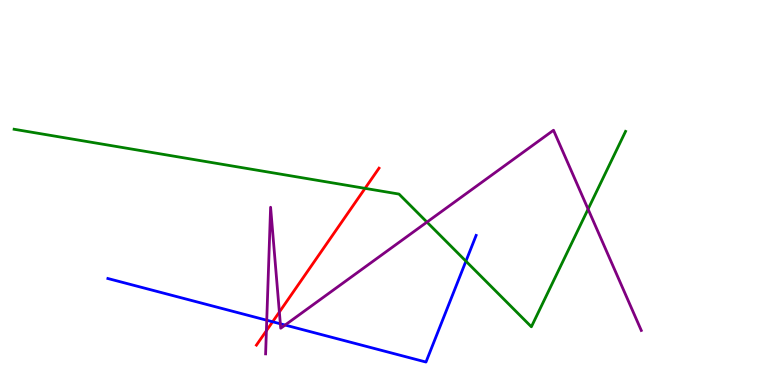[{'lines': ['blue', 'red'], 'intersections': [{'x': 3.52, 'y': 1.64}]}, {'lines': ['green', 'red'], 'intersections': [{'x': 4.71, 'y': 5.11}]}, {'lines': ['purple', 'red'], 'intersections': [{'x': 3.44, 'y': 1.41}, {'x': 3.6, 'y': 1.9}]}, {'lines': ['blue', 'green'], 'intersections': [{'x': 6.01, 'y': 3.22}]}, {'lines': ['blue', 'purple'], 'intersections': [{'x': 3.44, 'y': 1.68}, {'x': 3.62, 'y': 1.59}, {'x': 3.68, 'y': 1.56}]}, {'lines': ['green', 'purple'], 'intersections': [{'x': 5.51, 'y': 4.23}, {'x': 7.59, 'y': 4.57}]}]